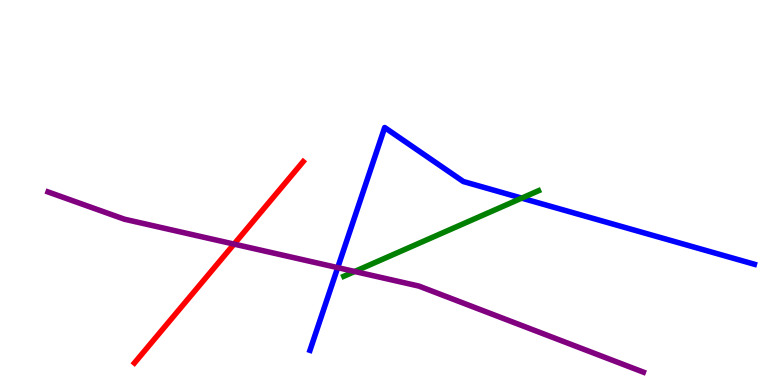[{'lines': ['blue', 'red'], 'intersections': []}, {'lines': ['green', 'red'], 'intersections': []}, {'lines': ['purple', 'red'], 'intersections': [{'x': 3.02, 'y': 3.66}]}, {'lines': ['blue', 'green'], 'intersections': [{'x': 6.73, 'y': 4.85}]}, {'lines': ['blue', 'purple'], 'intersections': [{'x': 4.36, 'y': 3.05}]}, {'lines': ['green', 'purple'], 'intersections': [{'x': 4.58, 'y': 2.95}]}]